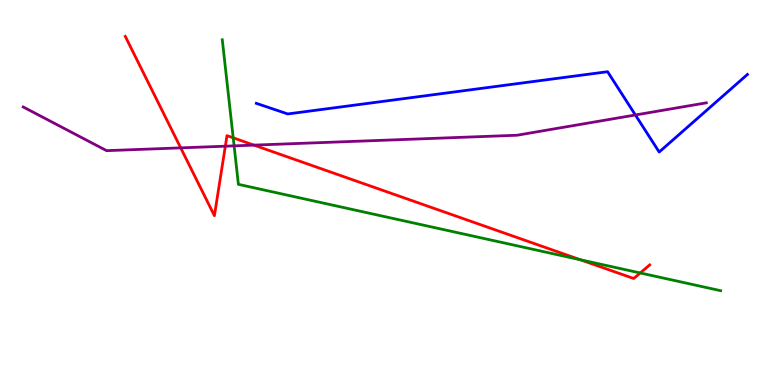[{'lines': ['blue', 'red'], 'intersections': []}, {'lines': ['green', 'red'], 'intersections': [{'x': 3.01, 'y': 6.42}, {'x': 7.49, 'y': 3.25}, {'x': 8.26, 'y': 2.91}]}, {'lines': ['purple', 'red'], 'intersections': [{'x': 2.33, 'y': 6.16}, {'x': 2.91, 'y': 6.2}, {'x': 3.28, 'y': 6.23}]}, {'lines': ['blue', 'green'], 'intersections': []}, {'lines': ['blue', 'purple'], 'intersections': [{'x': 8.2, 'y': 7.01}]}, {'lines': ['green', 'purple'], 'intersections': [{'x': 3.02, 'y': 6.21}]}]